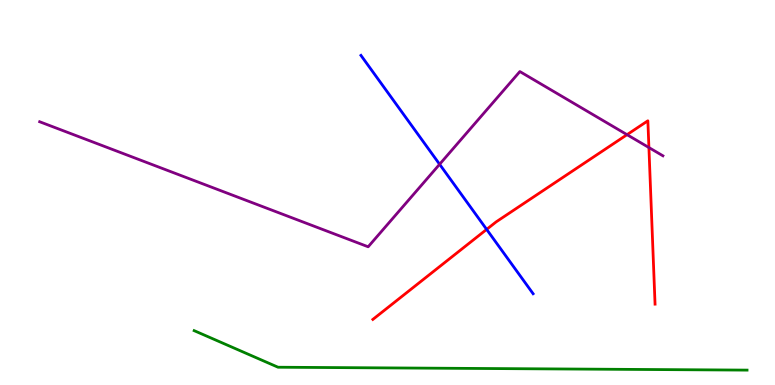[{'lines': ['blue', 'red'], 'intersections': [{'x': 6.28, 'y': 4.04}]}, {'lines': ['green', 'red'], 'intersections': []}, {'lines': ['purple', 'red'], 'intersections': [{'x': 8.09, 'y': 6.5}, {'x': 8.37, 'y': 6.17}]}, {'lines': ['blue', 'green'], 'intersections': []}, {'lines': ['blue', 'purple'], 'intersections': [{'x': 5.67, 'y': 5.73}]}, {'lines': ['green', 'purple'], 'intersections': []}]